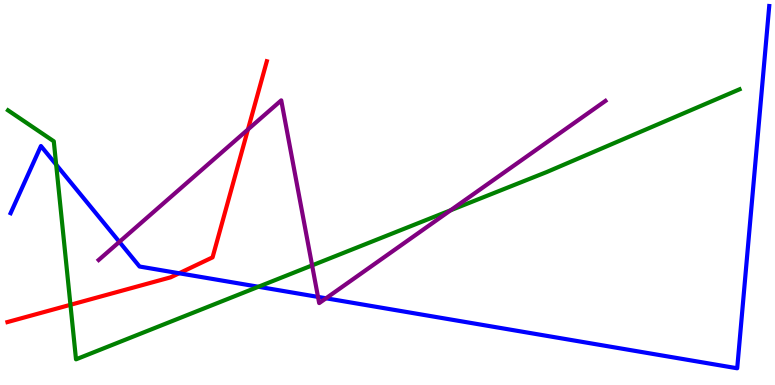[{'lines': ['blue', 'red'], 'intersections': [{'x': 2.31, 'y': 2.9}]}, {'lines': ['green', 'red'], 'intersections': [{'x': 0.909, 'y': 2.08}]}, {'lines': ['purple', 'red'], 'intersections': [{'x': 3.2, 'y': 6.64}]}, {'lines': ['blue', 'green'], 'intersections': [{'x': 0.725, 'y': 5.72}, {'x': 3.33, 'y': 2.55}]}, {'lines': ['blue', 'purple'], 'intersections': [{'x': 1.54, 'y': 3.72}, {'x': 4.1, 'y': 2.29}, {'x': 4.21, 'y': 2.25}]}, {'lines': ['green', 'purple'], 'intersections': [{'x': 4.03, 'y': 3.11}, {'x': 5.81, 'y': 4.54}]}]